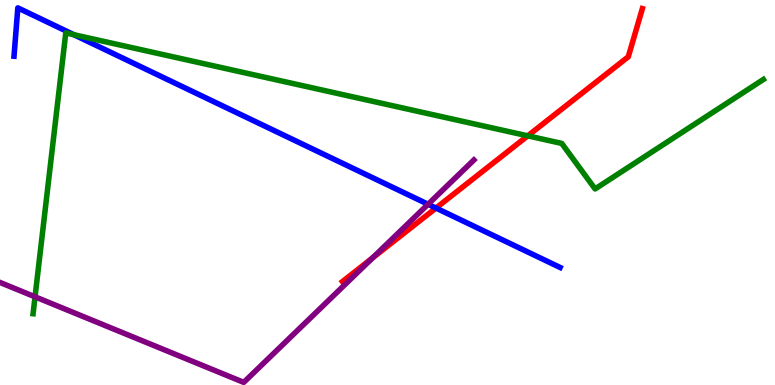[{'lines': ['blue', 'red'], 'intersections': [{'x': 5.63, 'y': 4.6}]}, {'lines': ['green', 'red'], 'intersections': [{'x': 6.81, 'y': 6.47}]}, {'lines': ['purple', 'red'], 'intersections': [{'x': 4.81, 'y': 3.3}]}, {'lines': ['blue', 'green'], 'intersections': [{'x': 0.954, 'y': 9.1}]}, {'lines': ['blue', 'purple'], 'intersections': [{'x': 5.52, 'y': 4.69}]}, {'lines': ['green', 'purple'], 'intersections': [{'x': 0.452, 'y': 2.29}]}]